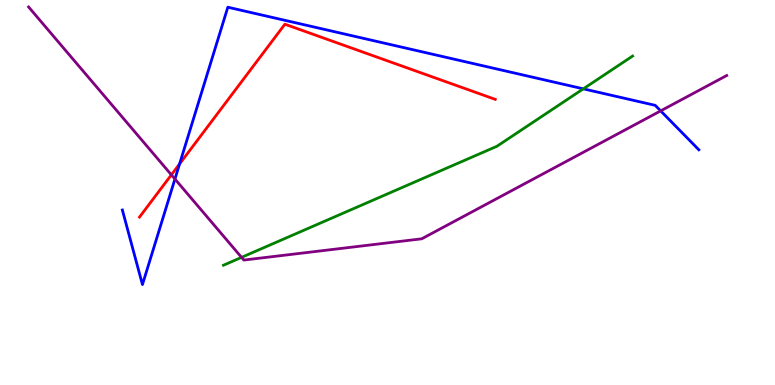[{'lines': ['blue', 'red'], 'intersections': [{'x': 2.32, 'y': 5.74}]}, {'lines': ['green', 'red'], 'intersections': []}, {'lines': ['purple', 'red'], 'intersections': [{'x': 2.21, 'y': 5.46}]}, {'lines': ['blue', 'green'], 'intersections': [{'x': 7.53, 'y': 7.69}]}, {'lines': ['blue', 'purple'], 'intersections': [{'x': 2.26, 'y': 5.35}, {'x': 8.52, 'y': 7.12}]}, {'lines': ['green', 'purple'], 'intersections': [{'x': 3.12, 'y': 3.32}]}]